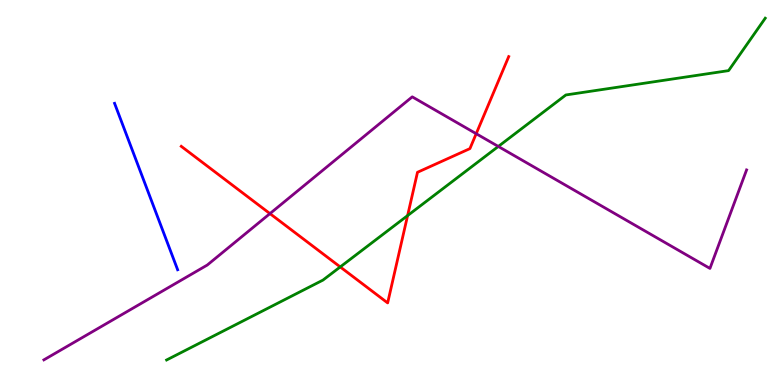[{'lines': ['blue', 'red'], 'intersections': []}, {'lines': ['green', 'red'], 'intersections': [{'x': 4.39, 'y': 3.07}, {'x': 5.26, 'y': 4.4}]}, {'lines': ['purple', 'red'], 'intersections': [{'x': 3.48, 'y': 4.45}, {'x': 6.14, 'y': 6.53}]}, {'lines': ['blue', 'green'], 'intersections': []}, {'lines': ['blue', 'purple'], 'intersections': []}, {'lines': ['green', 'purple'], 'intersections': [{'x': 6.43, 'y': 6.2}]}]